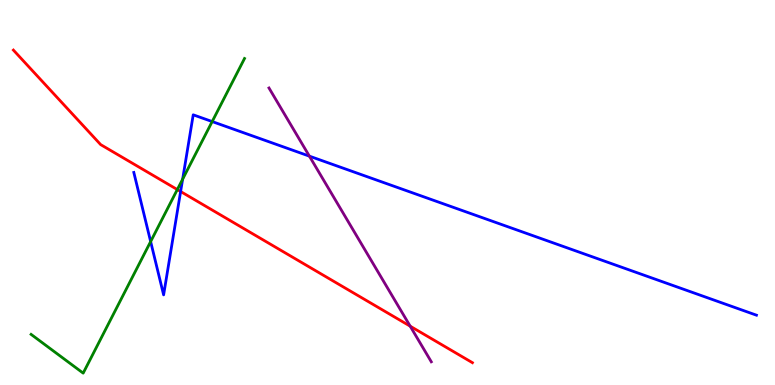[{'lines': ['blue', 'red'], 'intersections': [{'x': 2.33, 'y': 5.03}]}, {'lines': ['green', 'red'], 'intersections': [{'x': 2.29, 'y': 5.08}]}, {'lines': ['purple', 'red'], 'intersections': [{'x': 5.29, 'y': 1.53}]}, {'lines': ['blue', 'green'], 'intersections': [{'x': 1.94, 'y': 3.73}, {'x': 2.36, 'y': 5.35}, {'x': 2.74, 'y': 6.84}]}, {'lines': ['blue', 'purple'], 'intersections': [{'x': 3.99, 'y': 5.94}]}, {'lines': ['green', 'purple'], 'intersections': []}]